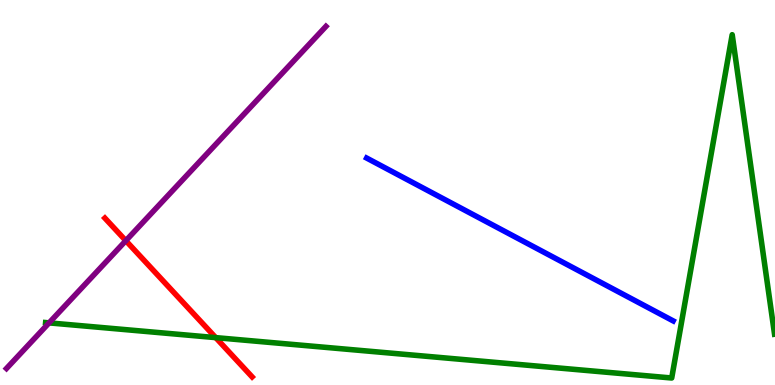[{'lines': ['blue', 'red'], 'intersections': []}, {'lines': ['green', 'red'], 'intersections': [{'x': 2.78, 'y': 1.23}]}, {'lines': ['purple', 'red'], 'intersections': [{'x': 1.62, 'y': 3.75}]}, {'lines': ['blue', 'green'], 'intersections': []}, {'lines': ['blue', 'purple'], 'intersections': []}, {'lines': ['green', 'purple'], 'intersections': [{'x': 0.633, 'y': 1.61}]}]